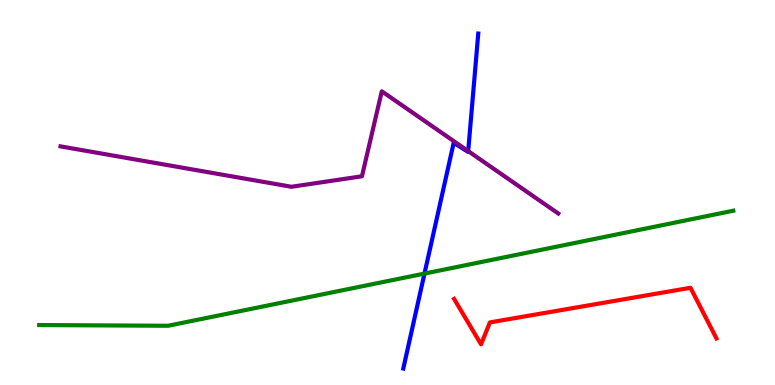[{'lines': ['blue', 'red'], 'intersections': []}, {'lines': ['green', 'red'], 'intersections': []}, {'lines': ['purple', 'red'], 'intersections': []}, {'lines': ['blue', 'green'], 'intersections': [{'x': 5.48, 'y': 2.89}]}, {'lines': ['blue', 'purple'], 'intersections': [{'x': 6.04, 'y': 6.07}]}, {'lines': ['green', 'purple'], 'intersections': []}]